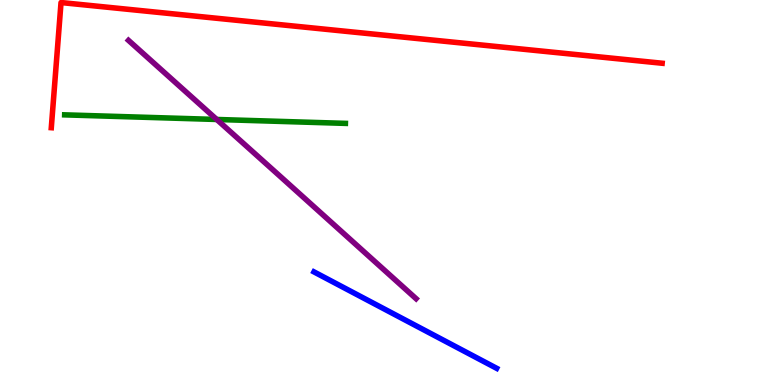[{'lines': ['blue', 'red'], 'intersections': []}, {'lines': ['green', 'red'], 'intersections': []}, {'lines': ['purple', 'red'], 'intersections': []}, {'lines': ['blue', 'green'], 'intersections': []}, {'lines': ['blue', 'purple'], 'intersections': []}, {'lines': ['green', 'purple'], 'intersections': [{'x': 2.8, 'y': 6.9}]}]